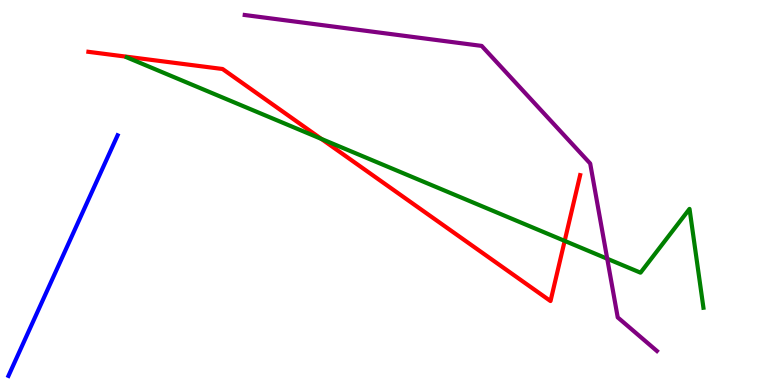[{'lines': ['blue', 'red'], 'intersections': []}, {'lines': ['green', 'red'], 'intersections': [{'x': 4.15, 'y': 6.39}, {'x': 7.29, 'y': 3.74}]}, {'lines': ['purple', 'red'], 'intersections': []}, {'lines': ['blue', 'green'], 'intersections': []}, {'lines': ['blue', 'purple'], 'intersections': []}, {'lines': ['green', 'purple'], 'intersections': [{'x': 7.84, 'y': 3.28}]}]